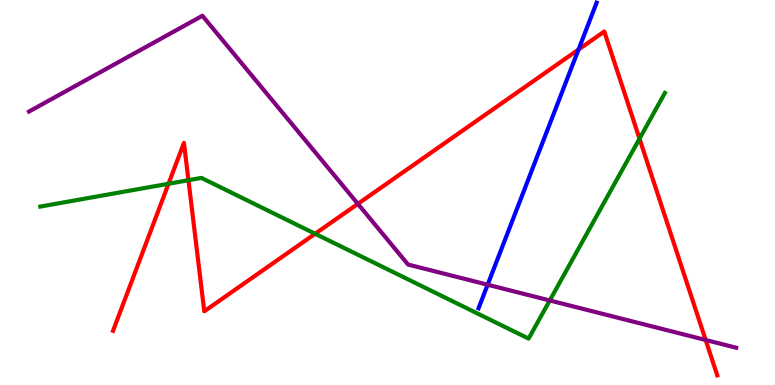[{'lines': ['blue', 'red'], 'intersections': [{'x': 7.46, 'y': 8.71}]}, {'lines': ['green', 'red'], 'intersections': [{'x': 2.17, 'y': 5.23}, {'x': 2.43, 'y': 5.32}, {'x': 4.07, 'y': 3.93}, {'x': 8.25, 'y': 6.4}]}, {'lines': ['purple', 'red'], 'intersections': [{'x': 4.62, 'y': 4.71}, {'x': 9.11, 'y': 1.17}]}, {'lines': ['blue', 'green'], 'intersections': []}, {'lines': ['blue', 'purple'], 'intersections': [{'x': 6.29, 'y': 2.6}]}, {'lines': ['green', 'purple'], 'intersections': [{'x': 7.09, 'y': 2.2}]}]